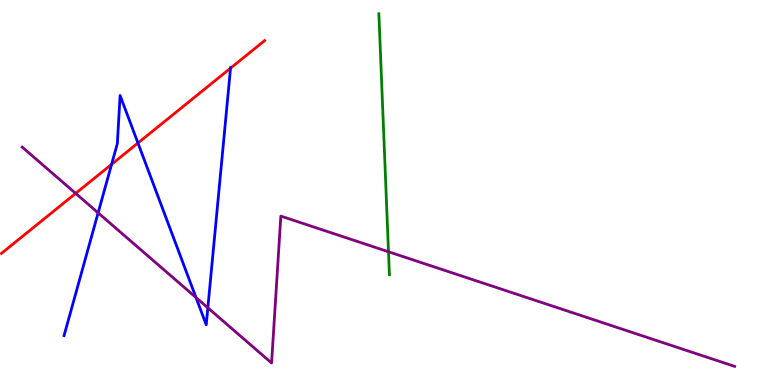[{'lines': ['blue', 'red'], 'intersections': [{'x': 1.44, 'y': 5.73}, {'x': 1.78, 'y': 6.29}, {'x': 2.97, 'y': 8.23}]}, {'lines': ['green', 'red'], 'intersections': []}, {'lines': ['purple', 'red'], 'intersections': [{'x': 0.976, 'y': 4.98}]}, {'lines': ['blue', 'green'], 'intersections': []}, {'lines': ['blue', 'purple'], 'intersections': [{'x': 1.27, 'y': 4.47}, {'x': 2.53, 'y': 2.27}, {'x': 2.68, 'y': 2.01}]}, {'lines': ['green', 'purple'], 'intersections': [{'x': 5.01, 'y': 3.46}]}]